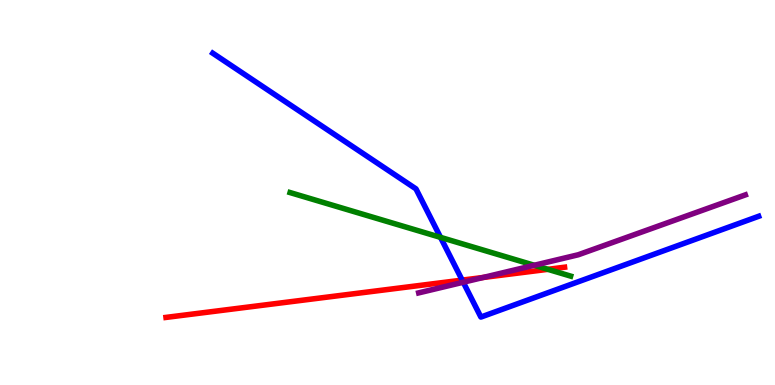[{'lines': ['blue', 'red'], 'intersections': [{'x': 5.96, 'y': 2.72}]}, {'lines': ['green', 'red'], 'intersections': [{'x': 7.07, 'y': 3.0}]}, {'lines': ['purple', 'red'], 'intersections': [{'x': 6.23, 'y': 2.79}]}, {'lines': ['blue', 'green'], 'intersections': [{'x': 5.68, 'y': 3.83}]}, {'lines': ['blue', 'purple'], 'intersections': [{'x': 5.98, 'y': 2.67}]}, {'lines': ['green', 'purple'], 'intersections': [{'x': 6.89, 'y': 3.11}]}]